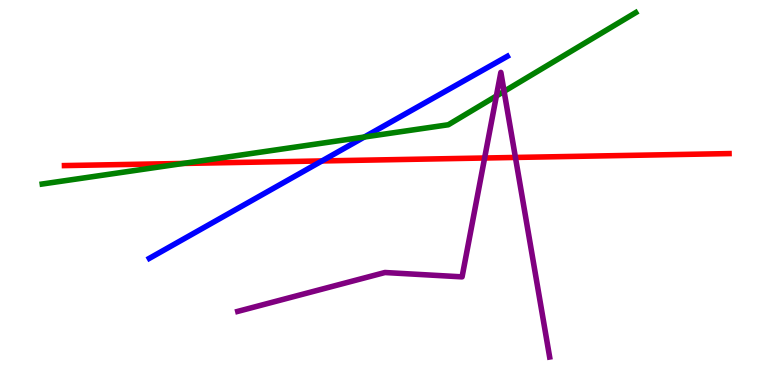[{'lines': ['blue', 'red'], 'intersections': [{'x': 4.15, 'y': 5.82}]}, {'lines': ['green', 'red'], 'intersections': [{'x': 2.36, 'y': 5.75}]}, {'lines': ['purple', 'red'], 'intersections': [{'x': 6.25, 'y': 5.9}, {'x': 6.65, 'y': 5.91}]}, {'lines': ['blue', 'green'], 'intersections': [{'x': 4.7, 'y': 6.44}]}, {'lines': ['blue', 'purple'], 'intersections': []}, {'lines': ['green', 'purple'], 'intersections': [{'x': 6.4, 'y': 7.51}, {'x': 6.5, 'y': 7.63}]}]